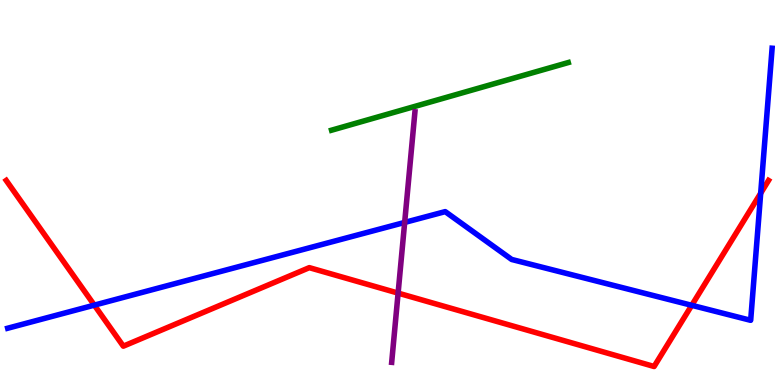[{'lines': ['blue', 'red'], 'intersections': [{'x': 1.22, 'y': 2.07}, {'x': 8.93, 'y': 2.07}, {'x': 9.82, 'y': 4.98}]}, {'lines': ['green', 'red'], 'intersections': []}, {'lines': ['purple', 'red'], 'intersections': [{'x': 5.14, 'y': 2.39}]}, {'lines': ['blue', 'green'], 'intersections': []}, {'lines': ['blue', 'purple'], 'intersections': [{'x': 5.22, 'y': 4.22}]}, {'lines': ['green', 'purple'], 'intersections': []}]